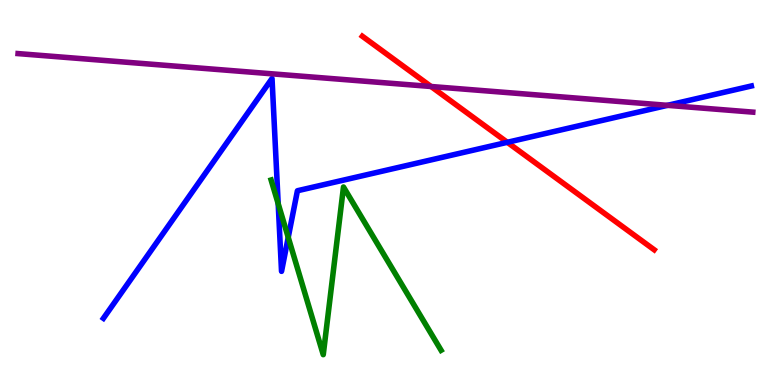[{'lines': ['blue', 'red'], 'intersections': [{'x': 6.55, 'y': 6.3}]}, {'lines': ['green', 'red'], 'intersections': []}, {'lines': ['purple', 'red'], 'intersections': [{'x': 5.56, 'y': 7.75}]}, {'lines': ['blue', 'green'], 'intersections': [{'x': 3.59, 'y': 4.71}, {'x': 3.72, 'y': 3.83}]}, {'lines': ['blue', 'purple'], 'intersections': [{'x': 8.61, 'y': 7.26}]}, {'lines': ['green', 'purple'], 'intersections': []}]